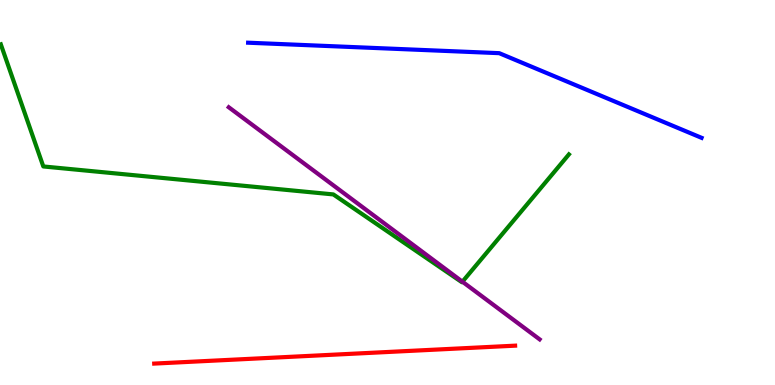[{'lines': ['blue', 'red'], 'intersections': []}, {'lines': ['green', 'red'], 'intersections': []}, {'lines': ['purple', 'red'], 'intersections': []}, {'lines': ['blue', 'green'], 'intersections': []}, {'lines': ['blue', 'purple'], 'intersections': []}, {'lines': ['green', 'purple'], 'intersections': [{'x': 5.97, 'y': 2.68}]}]